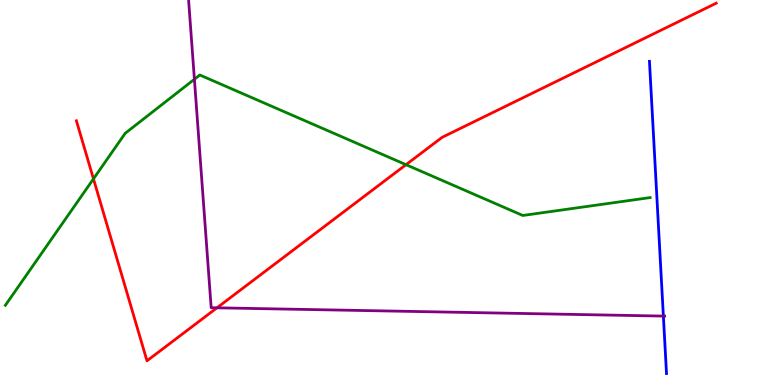[{'lines': ['blue', 'red'], 'intersections': []}, {'lines': ['green', 'red'], 'intersections': [{'x': 1.21, 'y': 5.35}, {'x': 5.24, 'y': 5.72}]}, {'lines': ['purple', 'red'], 'intersections': [{'x': 2.8, 'y': 2.0}]}, {'lines': ['blue', 'green'], 'intersections': []}, {'lines': ['blue', 'purple'], 'intersections': [{'x': 8.56, 'y': 1.79}]}, {'lines': ['green', 'purple'], 'intersections': [{'x': 2.51, 'y': 7.94}]}]